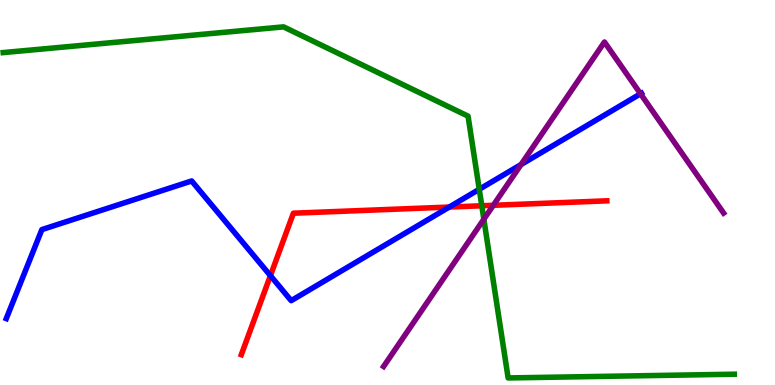[{'lines': ['blue', 'red'], 'intersections': [{'x': 3.49, 'y': 2.84}, {'x': 5.8, 'y': 4.62}]}, {'lines': ['green', 'red'], 'intersections': [{'x': 6.22, 'y': 4.66}]}, {'lines': ['purple', 'red'], 'intersections': [{'x': 6.37, 'y': 4.67}]}, {'lines': ['blue', 'green'], 'intersections': [{'x': 6.18, 'y': 5.08}]}, {'lines': ['blue', 'purple'], 'intersections': [{'x': 6.72, 'y': 5.73}, {'x': 8.26, 'y': 7.56}]}, {'lines': ['green', 'purple'], 'intersections': [{'x': 6.24, 'y': 4.31}]}]